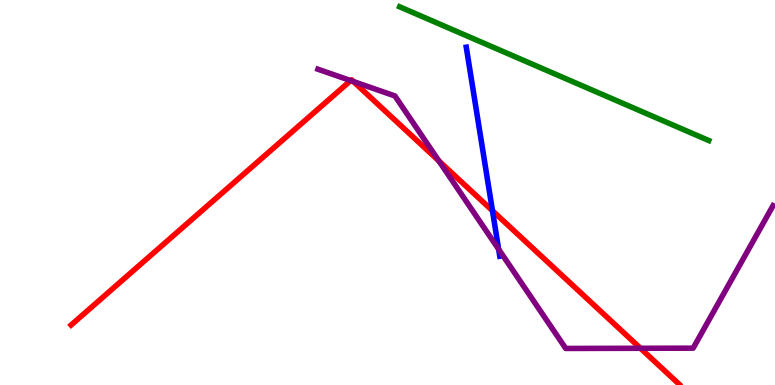[{'lines': ['blue', 'red'], 'intersections': [{'x': 6.35, 'y': 4.53}]}, {'lines': ['green', 'red'], 'intersections': []}, {'lines': ['purple', 'red'], 'intersections': [{'x': 4.52, 'y': 7.91}, {'x': 4.56, 'y': 7.88}, {'x': 5.66, 'y': 5.82}, {'x': 8.26, 'y': 0.954}]}, {'lines': ['blue', 'green'], 'intersections': []}, {'lines': ['blue', 'purple'], 'intersections': [{'x': 6.43, 'y': 3.53}]}, {'lines': ['green', 'purple'], 'intersections': []}]